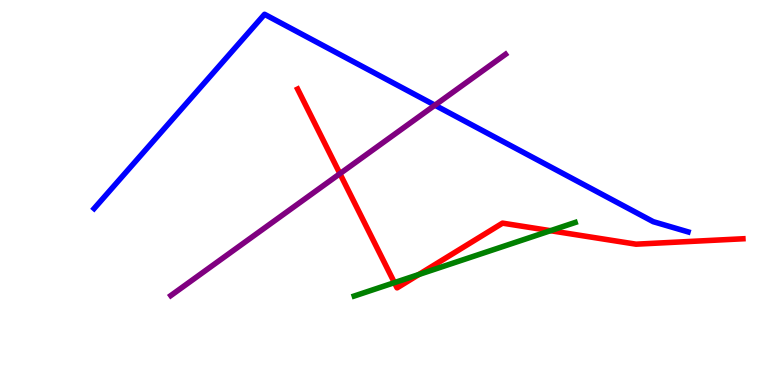[{'lines': ['blue', 'red'], 'intersections': []}, {'lines': ['green', 'red'], 'intersections': [{'x': 5.09, 'y': 2.66}, {'x': 5.4, 'y': 2.87}, {'x': 7.1, 'y': 4.01}]}, {'lines': ['purple', 'red'], 'intersections': [{'x': 4.39, 'y': 5.49}]}, {'lines': ['blue', 'green'], 'intersections': []}, {'lines': ['blue', 'purple'], 'intersections': [{'x': 5.61, 'y': 7.27}]}, {'lines': ['green', 'purple'], 'intersections': []}]